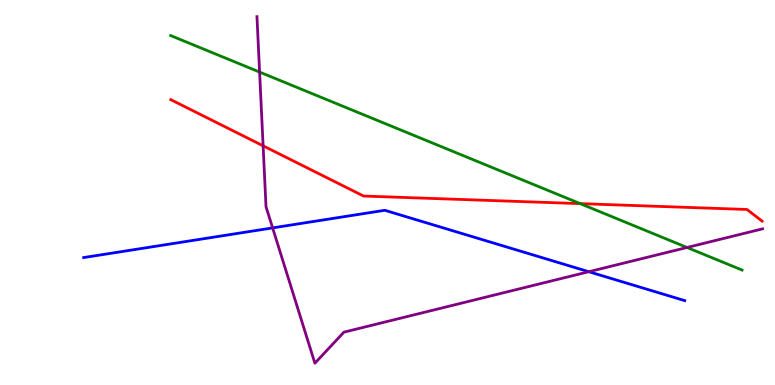[{'lines': ['blue', 'red'], 'intersections': []}, {'lines': ['green', 'red'], 'intersections': [{'x': 7.49, 'y': 4.71}]}, {'lines': ['purple', 'red'], 'intersections': [{'x': 3.39, 'y': 6.21}]}, {'lines': ['blue', 'green'], 'intersections': []}, {'lines': ['blue', 'purple'], 'intersections': [{'x': 3.52, 'y': 4.08}, {'x': 7.6, 'y': 2.94}]}, {'lines': ['green', 'purple'], 'intersections': [{'x': 3.35, 'y': 8.13}, {'x': 8.87, 'y': 3.57}]}]